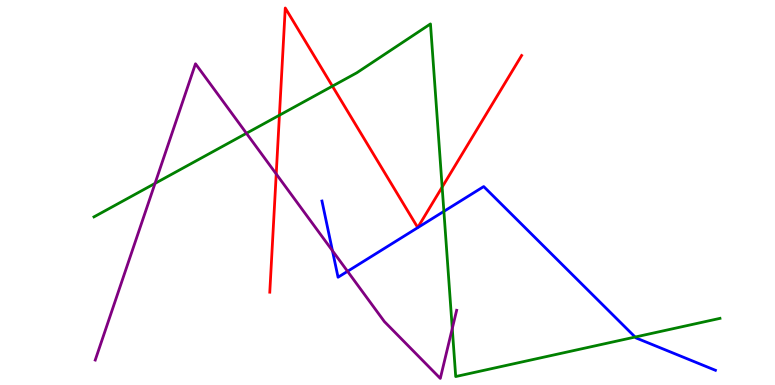[{'lines': ['blue', 'red'], 'intersections': []}, {'lines': ['green', 'red'], 'intersections': [{'x': 3.61, 'y': 7.01}, {'x': 4.29, 'y': 7.76}, {'x': 5.71, 'y': 5.14}]}, {'lines': ['purple', 'red'], 'intersections': [{'x': 3.56, 'y': 5.48}]}, {'lines': ['blue', 'green'], 'intersections': [{'x': 5.73, 'y': 4.51}, {'x': 8.2, 'y': 1.25}]}, {'lines': ['blue', 'purple'], 'intersections': [{'x': 4.29, 'y': 3.49}, {'x': 4.48, 'y': 2.95}]}, {'lines': ['green', 'purple'], 'intersections': [{'x': 2.0, 'y': 5.24}, {'x': 3.18, 'y': 6.54}, {'x': 5.84, 'y': 1.47}]}]